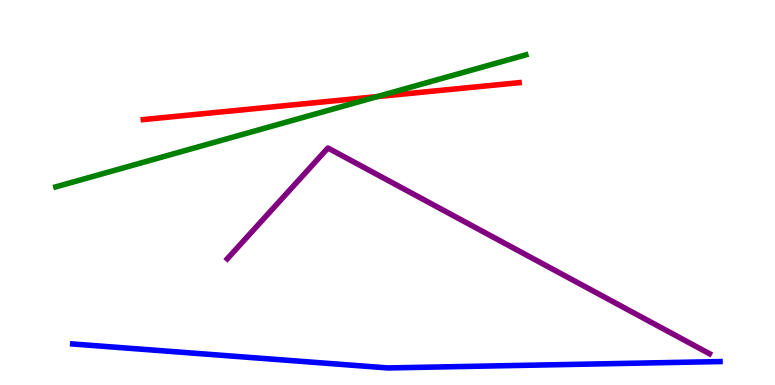[{'lines': ['blue', 'red'], 'intersections': []}, {'lines': ['green', 'red'], 'intersections': [{'x': 4.87, 'y': 7.49}]}, {'lines': ['purple', 'red'], 'intersections': []}, {'lines': ['blue', 'green'], 'intersections': []}, {'lines': ['blue', 'purple'], 'intersections': []}, {'lines': ['green', 'purple'], 'intersections': []}]